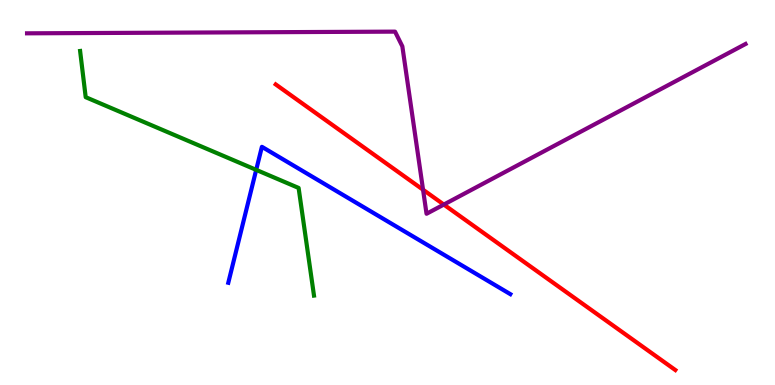[{'lines': ['blue', 'red'], 'intersections': []}, {'lines': ['green', 'red'], 'intersections': []}, {'lines': ['purple', 'red'], 'intersections': [{'x': 5.46, 'y': 5.07}, {'x': 5.73, 'y': 4.69}]}, {'lines': ['blue', 'green'], 'intersections': [{'x': 3.31, 'y': 5.59}]}, {'lines': ['blue', 'purple'], 'intersections': []}, {'lines': ['green', 'purple'], 'intersections': []}]